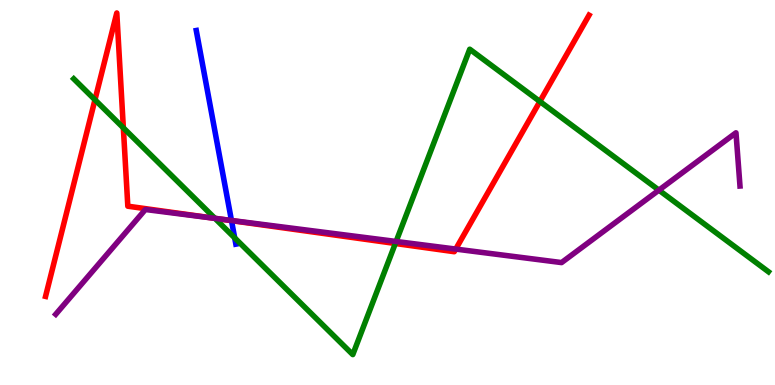[{'lines': ['blue', 'red'], 'intersections': [{'x': 2.99, 'y': 4.27}]}, {'lines': ['green', 'red'], 'intersections': [{'x': 1.23, 'y': 7.41}, {'x': 1.59, 'y': 6.68}, {'x': 2.77, 'y': 4.33}, {'x': 5.1, 'y': 3.68}, {'x': 6.97, 'y': 7.36}]}, {'lines': ['purple', 'red'], 'intersections': [{'x': 2.8, 'y': 4.32}, {'x': 5.88, 'y': 3.53}]}, {'lines': ['blue', 'green'], 'intersections': [{'x': 3.03, 'y': 3.82}]}, {'lines': ['blue', 'purple'], 'intersections': [{'x': 2.99, 'y': 4.27}]}, {'lines': ['green', 'purple'], 'intersections': [{'x': 2.77, 'y': 4.33}, {'x': 5.11, 'y': 3.73}, {'x': 8.5, 'y': 5.06}]}]